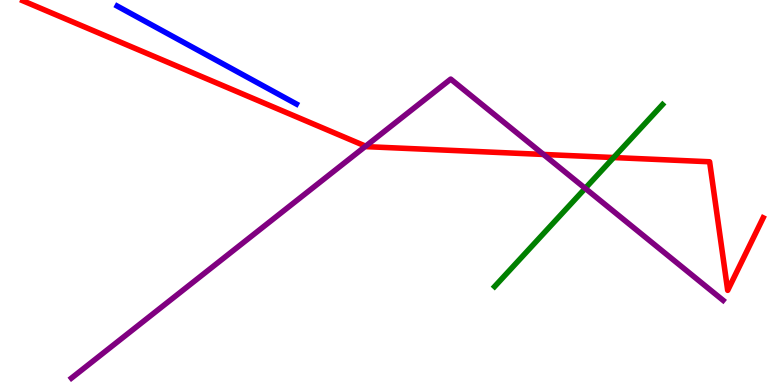[{'lines': ['blue', 'red'], 'intersections': []}, {'lines': ['green', 'red'], 'intersections': [{'x': 7.92, 'y': 5.91}]}, {'lines': ['purple', 'red'], 'intersections': [{'x': 4.72, 'y': 6.2}, {'x': 7.01, 'y': 5.99}]}, {'lines': ['blue', 'green'], 'intersections': []}, {'lines': ['blue', 'purple'], 'intersections': []}, {'lines': ['green', 'purple'], 'intersections': [{'x': 7.55, 'y': 5.11}]}]